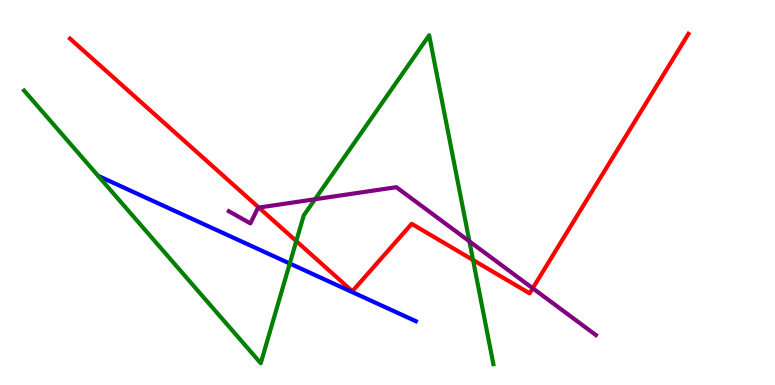[{'lines': ['blue', 'red'], 'intersections': []}, {'lines': ['green', 'red'], 'intersections': [{'x': 3.82, 'y': 3.74}, {'x': 6.1, 'y': 3.25}]}, {'lines': ['purple', 'red'], 'intersections': [{'x': 3.34, 'y': 4.61}, {'x': 6.87, 'y': 2.51}]}, {'lines': ['blue', 'green'], 'intersections': [{'x': 3.74, 'y': 3.16}]}, {'lines': ['blue', 'purple'], 'intersections': []}, {'lines': ['green', 'purple'], 'intersections': [{'x': 4.06, 'y': 4.82}, {'x': 6.06, 'y': 3.73}]}]